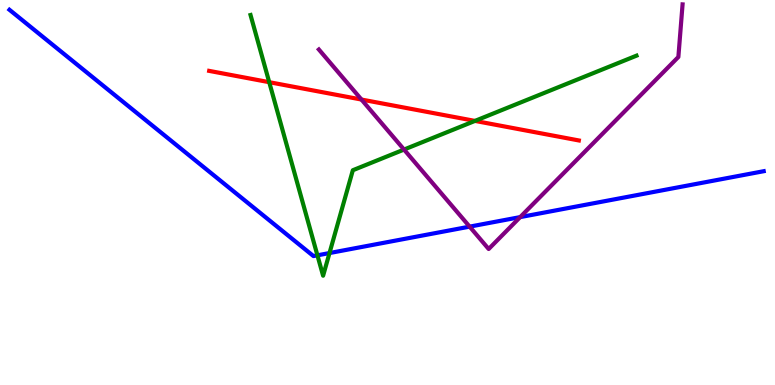[{'lines': ['blue', 'red'], 'intersections': []}, {'lines': ['green', 'red'], 'intersections': [{'x': 3.47, 'y': 7.87}, {'x': 6.13, 'y': 6.86}]}, {'lines': ['purple', 'red'], 'intersections': [{'x': 4.66, 'y': 7.41}]}, {'lines': ['blue', 'green'], 'intersections': [{'x': 4.1, 'y': 3.37}, {'x': 4.25, 'y': 3.43}]}, {'lines': ['blue', 'purple'], 'intersections': [{'x': 6.06, 'y': 4.11}, {'x': 6.71, 'y': 4.36}]}, {'lines': ['green', 'purple'], 'intersections': [{'x': 5.21, 'y': 6.12}]}]